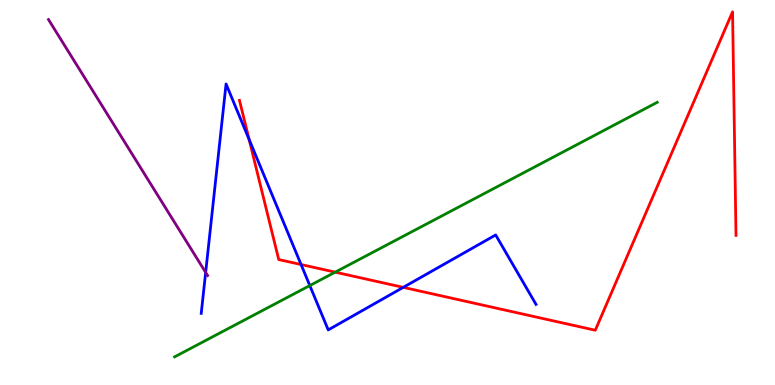[{'lines': ['blue', 'red'], 'intersections': [{'x': 3.21, 'y': 6.38}, {'x': 3.88, 'y': 3.13}, {'x': 5.2, 'y': 2.54}]}, {'lines': ['green', 'red'], 'intersections': [{'x': 4.33, 'y': 2.93}]}, {'lines': ['purple', 'red'], 'intersections': []}, {'lines': ['blue', 'green'], 'intersections': [{'x': 4.0, 'y': 2.58}]}, {'lines': ['blue', 'purple'], 'intersections': [{'x': 2.65, 'y': 2.92}]}, {'lines': ['green', 'purple'], 'intersections': []}]